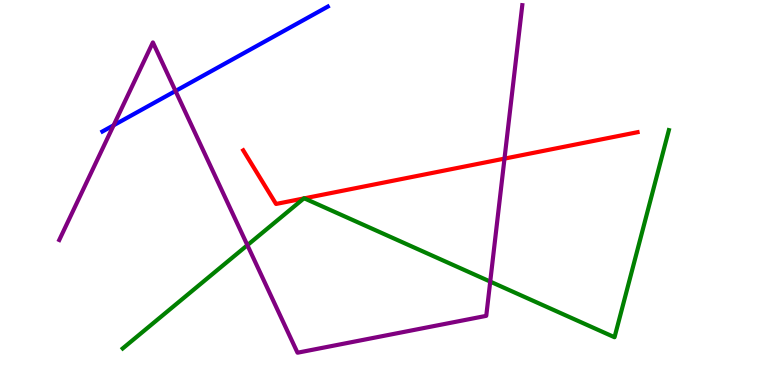[{'lines': ['blue', 'red'], 'intersections': []}, {'lines': ['green', 'red'], 'intersections': [{'x': 3.92, 'y': 4.85}, {'x': 3.93, 'y': 4.85}]}, {'lines': ['purple', 'red'], 'intersections': [{'x': 6.51, 'y': 5.88}]}, {'lines': ['blue', 'green'], 'intersections': []}, {'lines': ['blue', 'purple'], 'intersections': [{'x': 1.47, 'y': 6.75}, {'x': 2.26, 'y': 7.64}]}, {'lines': ['green', 'purple'], 'intersections': [{'x': 3.19, 'y': 3.63}, {'x': 6.33, 'y': 2.69}]}]